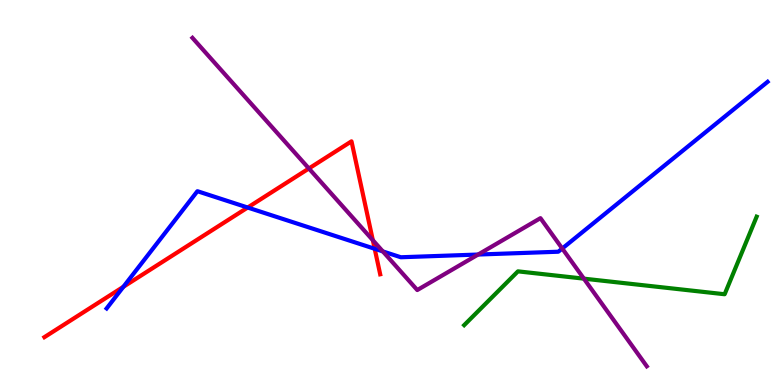[{'lines': ['blue', 'red'], 'intersections': [{'x': 1.59, 'y': 2.55}, {'x': 3.2, 'y': 4.61}, {'x': 4.83, 'y': 3.54}]}, {'lines': ['green', 'red'], 'intersections': []}, {'lines': ['purple', 'red'], 'intersections': [{'x': 3.99, 'y': 5.62}, {'x': 4.81, 'y': 3.76}]}, {'lines': ['blue', 'green'], 'intersections': []}, {'lines': ['blue', 'purple'], 'intersections': [{'x': 4.94, 'y': 3.47}, {'x': 6.17, 'y': 3.39}, {'x': 7.25, 'y': 3.55}]}, {'lines': ['green', 'purple'], 'intersections': [{'x': 7.53, 'y': 2.76}]}]